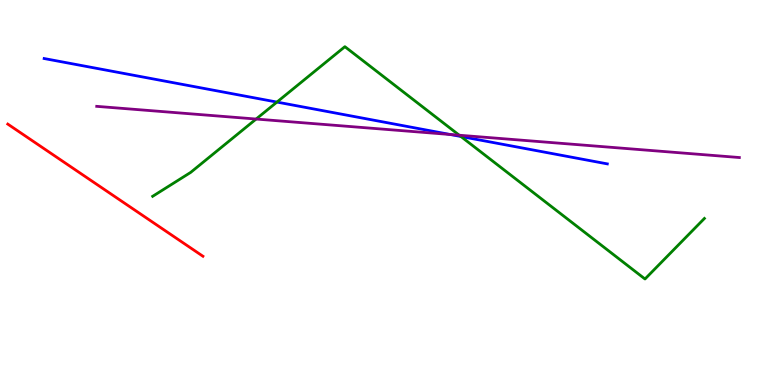[{'lines': ['blue', 'red'], 'intersections': []}, {'lines': ['green', 'red'], 'intersections': []}, {'lines': ['purple', 'red'], 'intersections': []}, {'lines': ['blue', 'green'], 'intersections': [{'x': 3.57, 'y': 7.35}, {'x': 5.95, 'y': 6.45}]}, {'lines': ['blue', 'purple'], 'intersections': [{'x': 5.81, 'y': 6.51}]}, {'lines': ['green', 'purple'], 'intersections': [{'x': 3.3, 'y': 6.91}, {'x': 5.93, 'y': 6.49}]}]